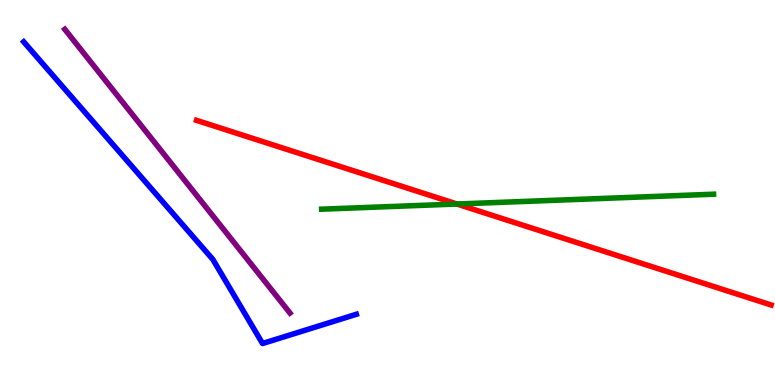[{'lines': ['blue', 'red'], 'intersections': []}, {'lines': ['green', 'red'], 'intersections': [{'x': 5.9, 'y': 4.7}]}, {'lines': ['purple', 'red'], 'intersections': []}, {'lines': ['blue', 'green'], 'intersections': []}, {'lines': ['blue', 'purple'], 'intersections': []}, {'lines': ['green', 'purple'], 'intersections': []}]